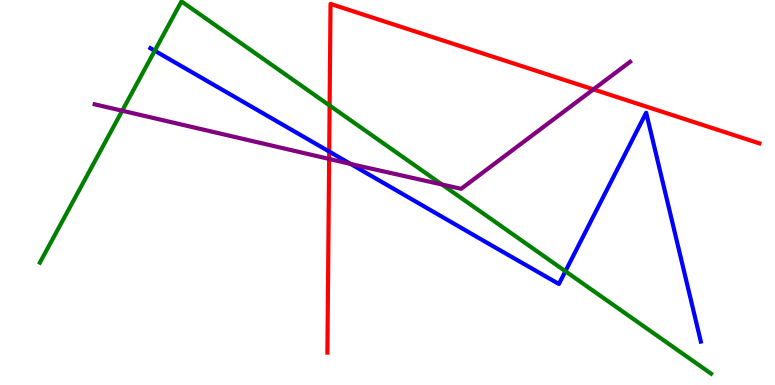[{'lines': ['blue', 'red'], 'intersections': [{'x': 4.25, 'y': 6.06}]}, {'lines': ['green', 'red'], 'intersections': [{'x': 4.25, 'y': 7.26}]}, {'lines': ['purple', 'red'], 'intersections': [{'x': 4.25, 'y': 5.87}, {'x': 7.66, 'y': 7.68}]}, {'lines': ['blue', 'green'], 'intersections': [{'x': 2.0, 'y': 8.68}, {'x': 7.3, 'y': 2.95}]}, {'lines': ['blue', 'purple'], 'intersections': [{'x': 4.52, 'y': 5.74}]}, {'lines': ['green', 'purple'], 'intersections': [{'x': 1.58, 'y': 7.12}, {'x': 5.7, 'y': 5.21}]}]